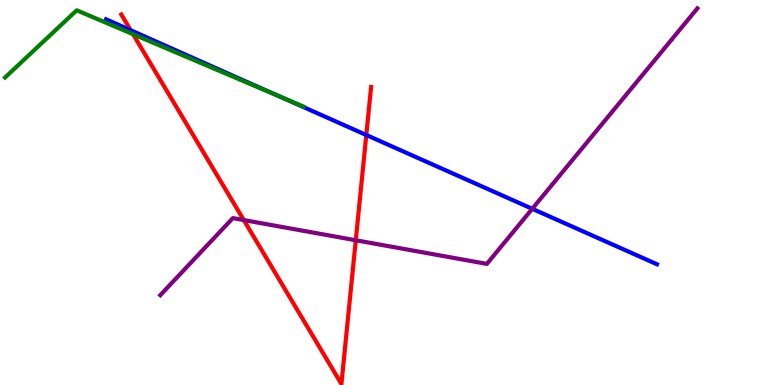[{'lines': ['blue', 'red'], 'intersections': [{'x': 1.69, 'y': 9.21}, {'x': 4.73, 'y': 6.49}]}, {'lines': ['green', 'red'], 'intersections': [{'x': 1.72, 'y': 9.11}]}, {'lines': ['purple', 'red'], 'intersections': [{'x': 3.15, 'y': 4.28}, {'x': 4.59, 'y': 3.76}]}, {'lines': ['blue', 'green'], 'intersections': [{'x': 3.6, 'y': 7.5}]}, {'lines': ['blue', 'purple'], 'intersections': [{'x': 6.87, 'y': 4.58}]}, {'lines': ['green', 'purple'], 'intersections': []}]